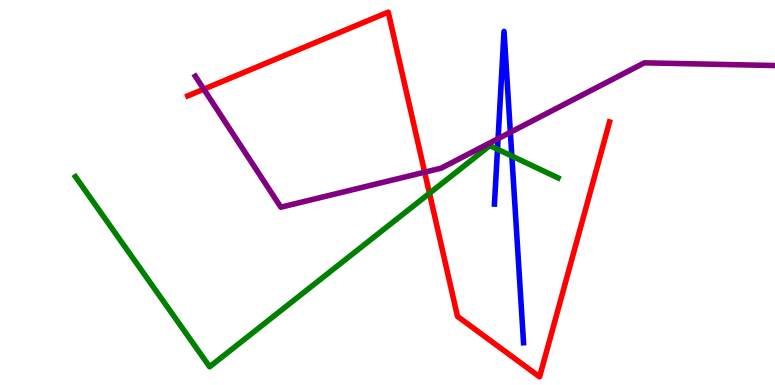[{'lines': ['blue', 'red'], 'intersections': []}, {'lines': ['green', 'red'], 'intersections': [{'x': 5.54, 'y': 4.98}]}, {'lines': ['purple', 'red'], 'intersections': [{'x': 2.63, 'y': 7.68}, {'x': 5.48, 'y': 5.53}]}, {'lines': ['blue', 'green'], 'intersections': [{'x': 6.42, 'y': 6.12}, {'x': 6.6, 'y': 5.95}]}, {'lines': ['blue', 'purple'], 'intersections': [{'x': 6.43, 'y': 6.4}, {'x': 6.59, 'y': 6.56}]}, {'lines': ['green', 'purple'], 'intersections': []}]